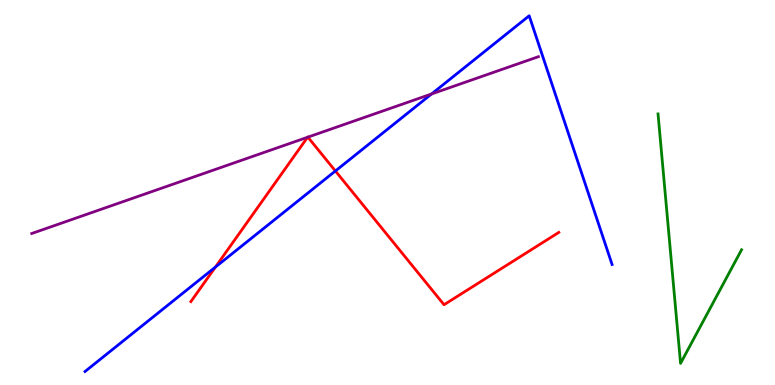[{'lines': ['blue', 'red'], 'intersections': [{'x': 2.78, 'y': 3.06}, {'x': 4.33, 'y': 5.56}]}, {'lines': ['green', 'red'], 'intersections': []}, {'lines': ['purple', 'red'], 'intersections': [{'x': 3.97, 'y': 6.44}, {'x': 3.97, 'y': 6.44}]}, {'lines': ['blue', 'green'], 'intersections': []}, {'lines': ['blue', 'purple'], 'intersections': [{'x': 5.57, 'y': 7.56}]}, {'lines': ['green', 'purple'], 'intersections': []}]